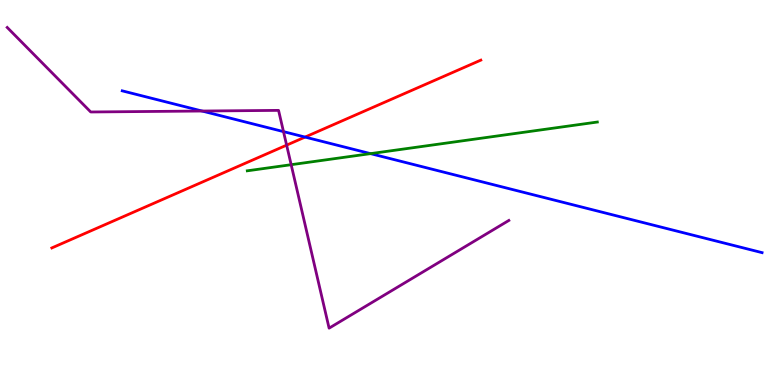[{'lines': ['blue', 'red'], 'intersections': [{'x': 3.94, 'y': 6.44}]}, {'lines': ['green', 'red'], 'intersections': []}, {'lines': ['purple', 'red'], 'intersections': [{'x': 3.7, 'y': 6.23}]}, {'lines': ['blue', 'green'], 'intersections': [{'x': 4.78, 'y': 6.01}]}, {'lines': ['blue', 'purple'], 'intersections': [{'x': 2.61, 'y': 7.12}, {'x': 3.66, 'y': 6.58}]}, {'lines': ['green', 'purple'], 'intersections': [{'x': 3.76, 'y': 5.72}]}]